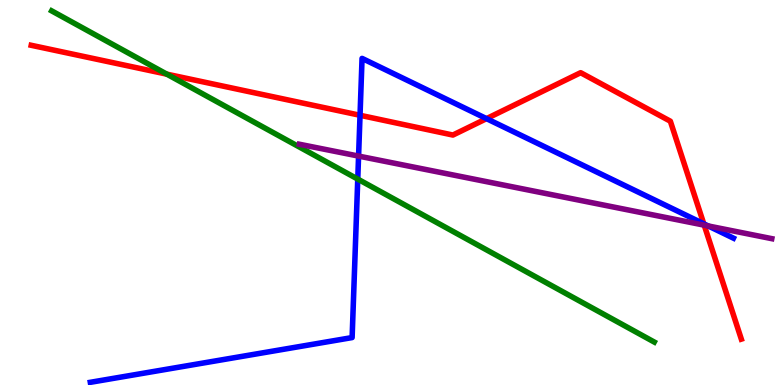[{'lines': ['blue', 'red'], 'intersections': [{'x': 4.65, 'y': 7.01}, {'x': 6.28, 'y': 6.92}, {'x': 9.08, 'y': 4.19}]}, {'lines': ['green', 'red'], 'intersections': [{'x': 2.15, 'y': 8.07}]}, {'lines': ['purple', 'red'], 'intersections': [{'x': 9.09, 'y': 4.15}]}, {'lines': ['blue', 'green'], 'intersections': [{'x': 4.62, 'y': 5.35}]}, {'lines': ['blue', 'purple'], 'intersections': [{'x': 4.63, 'y': 5.95}, {'x': 9.14, 'y': 4.13}]}, {'lines': ['green', 'purple'], 'intersections': []}]